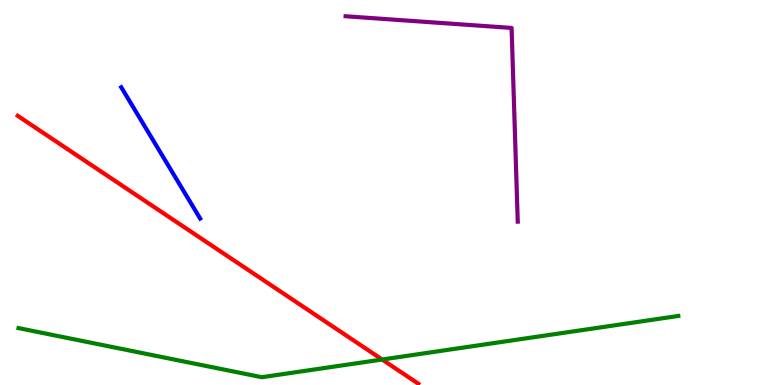[{'lines': ['blue', 'red'], 'intersections': []}, {'lines': ['green', 'red'], 'intersections': [{'x': 4.93, 'y': 0.662}]}, {'lines': ['purple', 'red'], 'intersections': []}, {'lines': ['blue', 'green'], 'intersections': []}, {'lines': ['blue', 'purple'], 'intersections': []}, {'lines': ['green', 'purple'], 'intersections': []}]